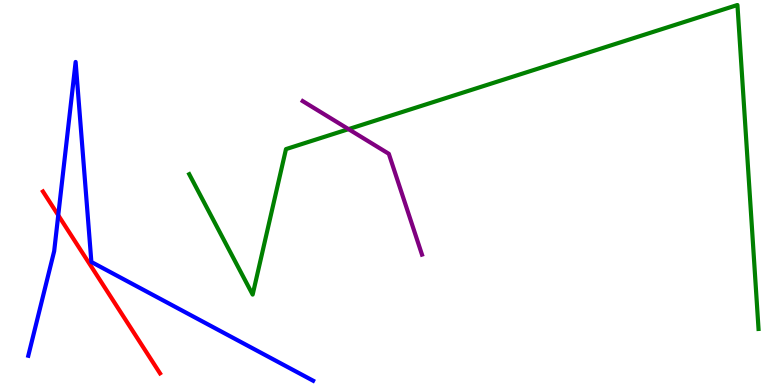[{'lines': ['blue', 'red'], 'intersections': [{'x': 0.752, 'y': 4.41}]}, {'lines': ['green', 'red'], 'intersections': []}, {'lines': ['purple', 'red'], 'intersections': []}, {'lines': ['blue', 'green'], 'intersections': []}, {'lines': ['blue', 'purple'], 'intersections': []}, {'lines': ['green', 'purple'], 'intersections': [{'x': 4.5, 'y': 6.65}]}]